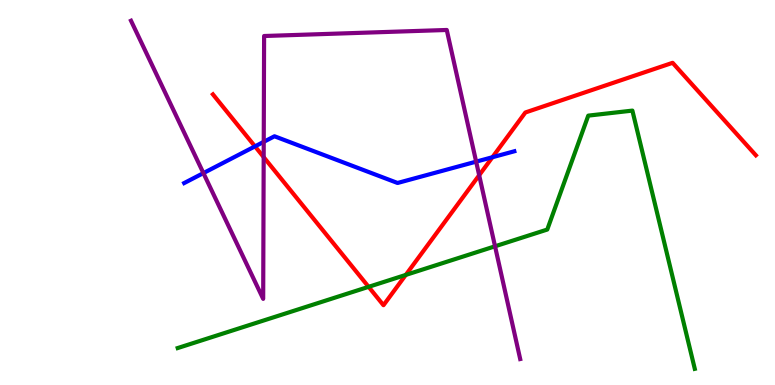[{'lines': ['blue', 'red'], 'intersections': [{'x': 3.29, 'y': 6.2}, {'x': 6.35, 'y': 5.92}]}, {'lines': ['green', 'red'], 'intersections': [{'x': 4.76, 'y': 2.55}, {'x': 5.24, 'y': 2.86}]}, {'lines': ['purple', 'red'], 'intersections': [{'x': 3.4, 'y': 5.92}, {'x': 6.18, 'y': 5.45}]}, {'lines': ['blue', 'green'], 'intersections': []}, {'lines': ['blue', 'purple'], 'intersections': [{'x': 2.62, 'y': 5.5}, {'x': 3.4, 'y': 6.32}, {'x': 6.14, 'y': 5.8}]}, {'lines': ['green', 'purple'], 'intersections': [{'x': 6.39, 'y': 3.6}]}]